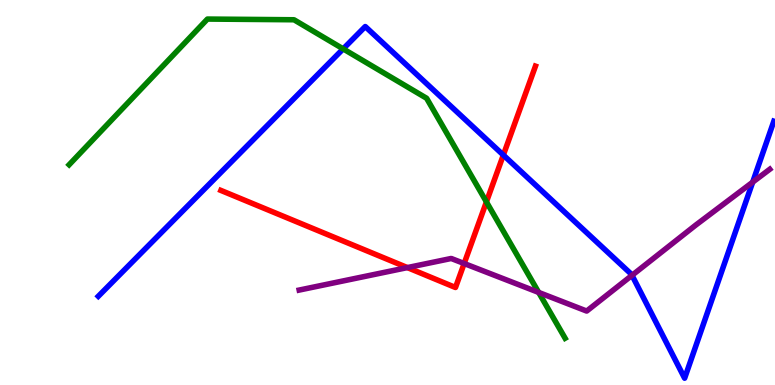[{'lines': ['blue', 'red'], 'intersections': [{'x': 6.49, 'y': 5.97}]}, {'lines': ['green', 'red'], 'intersections': [{'x': 6.28, 'y': 4.76}]}, {'lines': ['purple', 'red'], 'intersections': [{'x': 5.26, 'y': 3.05}, {'x': 5.99, 'y': 3.16}]}, {'lines': ['blue', 'green'], 'intersections': [{'x': 4.43, 'y': 8.73}]}, {'lines': ['blue', 'purple'], 'intersections': [{'x': 8.16, 'y': 2.85}, {'x': 9.71, 'y': 5.27}]}, {'lines': ['green', 'purple'], 'intersections': [{'x': 6.95, 'y': 2.4}]}]